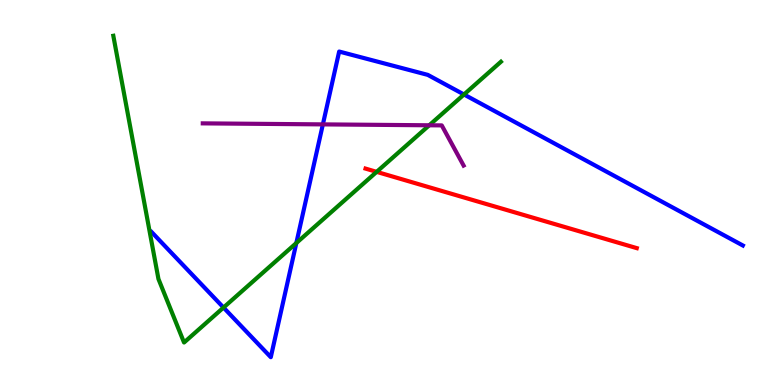[{'lines': ['blue', 'red'], 'intersections': []}, {'lines': ['green', 'red'], 'intersections': [{'x': 4.86, 'y': 5.54}]}, {'lines': ['purple', 'red'], 'intersections': []}, {'lines': ['blue', 'green'], 'intersections': [{'x': 2.88, 'y': 2.01}, {'x': 3.82, 'y': 3.69}, {'x': 5.99, 'y': 7.55}]}, {'lines': ['blue', 'purple'], 'intersections': [{'x': 4.17, 'y': 6.77}]}, {'lines': ['green', 'purple'], 'intersections': [{'x': 5.54, 'y': 6.75}]}]